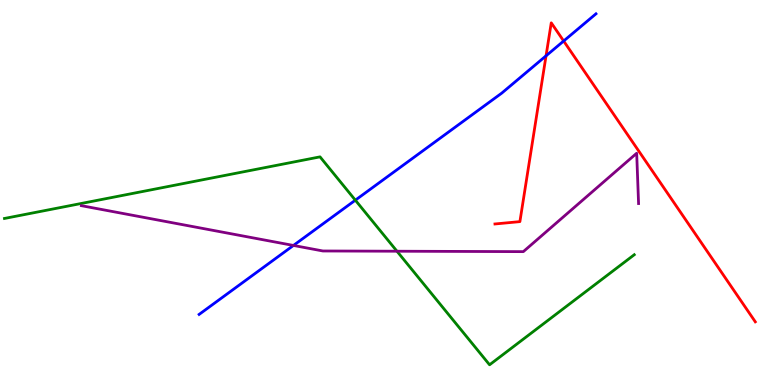[{'lines': ['blue', 'red'], 'intersections': [{'x': 7.05, 'y': 8.55}, {'x': 7.27, 'y': 8.93}]}, {'lines': ['green', 'red'], 'intersections': []}, {'lines': ['purple', 'red'], 'intersections': []}, {'lines': ['blue', 'green'], 'intersections': [{'x': 4.59, 'y': 4.8}]}, {'lines': ['blue', 'purple'], 'intersections': [{'x': 3.79, 'y': 3.62}]}, {'lines': ['green', 'purple'], 'intersections': [{'x': 5.12, 'y': 3.47}]}]